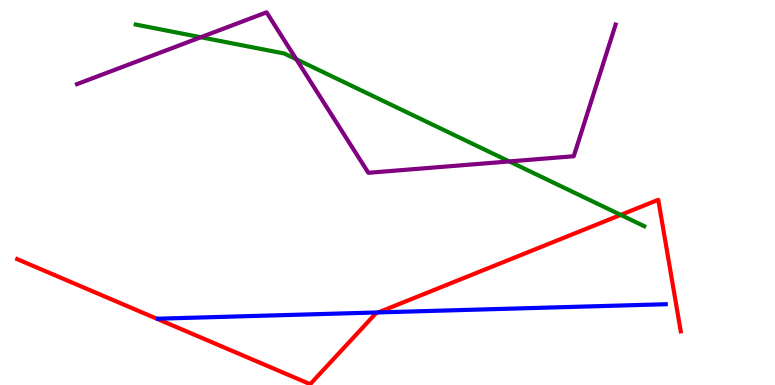[{'lines': ['blue', 'red'], 'intersections': [{'x': 4.88, 'y': 1.89}]}, {'lines': ['green', 'red'], 'intersections': [{'x': 8.01, 'y': 4.42}]}, {'lines': ['purple', 'red'], 'intersections': []}, {'lines': ['blue', 'green'], 'intersections': []}, {'lines': ['blue', 'purple'], 'intersections': []}, {'lines': ['green', 'purple'], 'intersections': [{'x': 2.59, 'y': 9.03}, {'x': 3.82, 'y': 8.46}, {'x': 6.57, 'y': 5.81}]}]